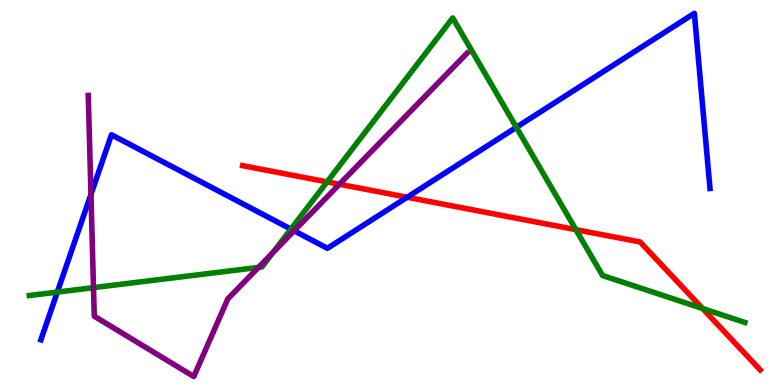[{'lines': ['blue', 'red'], 'intersections': [{'x': 5.25, 'y': 4.88}]}, {'lines': ['green', 'red'], 'intersections': [{'x': 4.22, 'y': 5.28}, {'x': 7.43, 'y': 4.03}, {'x': 9.07, 'y': 1.99}]}, {'lines': ['purple', 'red'], 'intersections': [{'x': 4.38, 'y': 5.21}]}, {'lines': ['blue', 'green'], 'intersections': [{'x': 0.74, 'y': 2.41}, {'x': 3.75, 'y': 4.05}, {'x': 6.66, 'y': 6.69}]}, {'lines': ['blue', 'purple'], 'intersections': [{'x': 1.17, 'y': 4.95}, {'x': 3.8, 'y': 4.01}]}, {'lines': ['green', 'purple'], 'intersections': [{'x': 1.21, 'y': 2.53}, {'x': 3.34, 'y': 3.05}, {'x': 3.52, 'y': 3.44}]}]